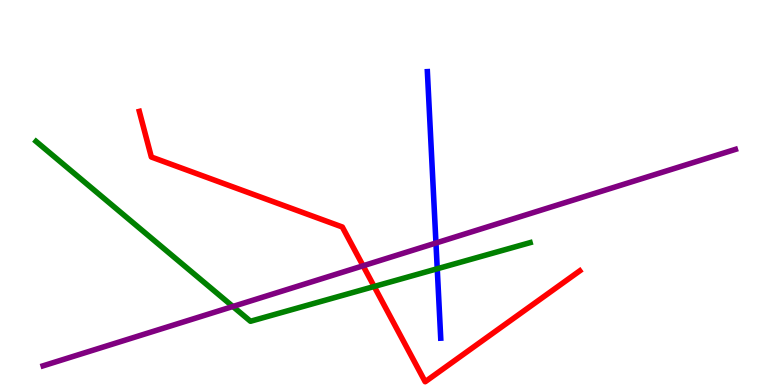[{'lines': ['blue', 'red'], 'intersections': []}, {'lines': ['green', 'red'], 'intersections': [{'x': 4.83, 'y': 2.56}]}, {'lines': ['purple', 'red'], 'intersections': [{'x': 4.68, 'y': 3.1}]}, {'lines': ['blue', 'green'], 'intersections': [{'x': 5.64, 'y': 3.02}]}, {'lines': ['blue', 'purple'], 'intersections': [{'x': 5.63, 'y': 3.69}]}, {'lines': ['green', 'purple'], 'intersections': [{'x': 3.0, 'y': 2.04}]}]